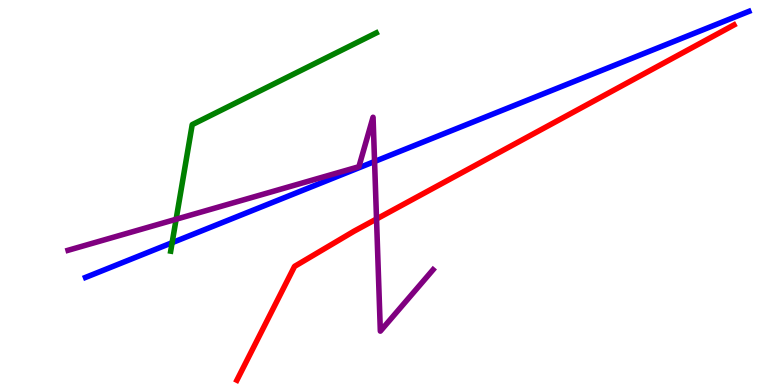[{'lines': ['blue', 'red'], 'intersections': []}, {'lines': ['green', 'red'], 'intersections': []}, {'lines': ['purple', 'red'], 'intersections': [{'x': 4.86, 'y': 4.31}]}, {'lines': ['blue', 'green'], 'intersections': [{'x': 2.22, 'y': 3.7}]}, {'lines': ['blue', 'purple'], 'intersections': [{'x': 4.83, 'y': 5.81}]}, {'lines': ['green', 'purple'], 'intersections': [{'x': 2.27, 'y': 4.31}]}]